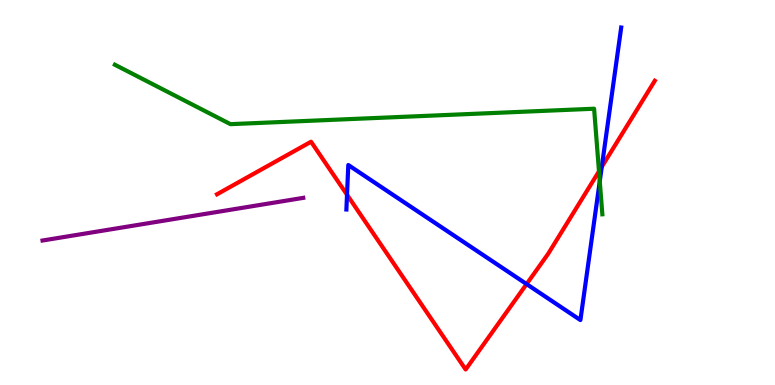[{'lines': ['blue', 'red'], 'intersections': [{'x': 4.48, 'y': 4.94}, {'x': 6.79, 'y': 2.62}, {'x': 7.76, 'y': 5.67}]}, {'lines': ['green', 'red'], 'intersections': [{'x': 7.73, 'y': 5.55}]}, {'lines': ['purple', 'red'], 'intersections': []}, {'lines': ['blue', 'green'], 'intersections': [{'x': 7.74, 'y': 5.29}]}, {'lines': ['blue', 'purple'], 'intersections': []}, {'lines': ['green', 'purple'], 'intersections': []}]